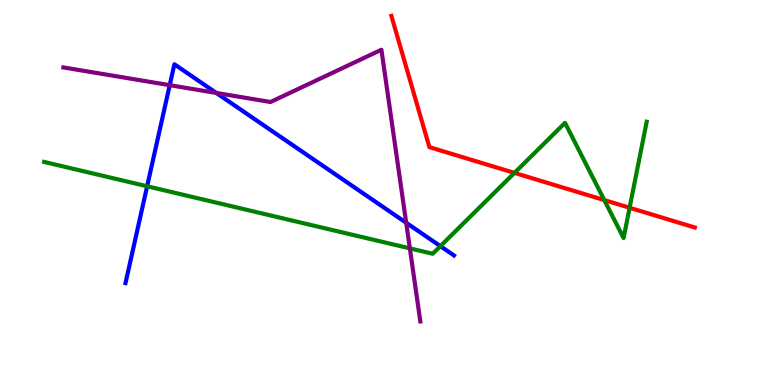[{'lines': ['blue', 'red'], 'intersections': []}, {'lines': ['green', 'red'], 'intersections': [{'x': 6.64, 'y': 5.51}, {'x': 7.8, 'y': 4.8}, {'x': 8.12, 'y': 4.6}]}, {'lines': ['purple', 'red'], 'intersections': []}, {'lines': ['blue', 'green'], 'intersections': [{'x': 1.9, 'y': 5.16}, {'x': 5.68, 'y': 3.61}]}, {'lines': ['blue', 'purple'], 'intersections': [{'x': 2.19, 'y': 7.79}, {'x': 2.79, 'y': 7.59}, {'x': 5.24, 'y': 4.21}]}, {'lines': ['green', 'purple'], 'intersections': [{'x': 5.29, 'y': 3.55}]}]